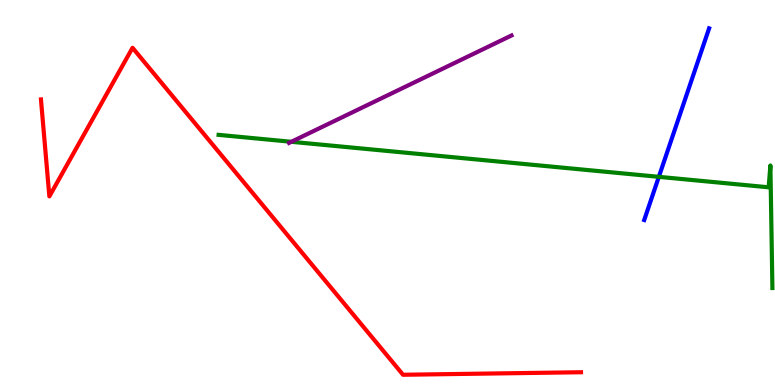[{'lines': ['blue', 'red'], 'intersections': []}, {'lines': ['green', 'red'], 'intersections': []}, {'lines': ['purple', 'red'], 'intersections': []}, {'lines': ['blue', 'green'], 'intersections': [{'x': 8.5, 'y': 5.41}]}, {'lines': ['blue', 'purple'], 'intersections': []}, {'lines': ['green', 'purple'], 'intersections': [{'x': 3.76, 'y': 6.32}]}]